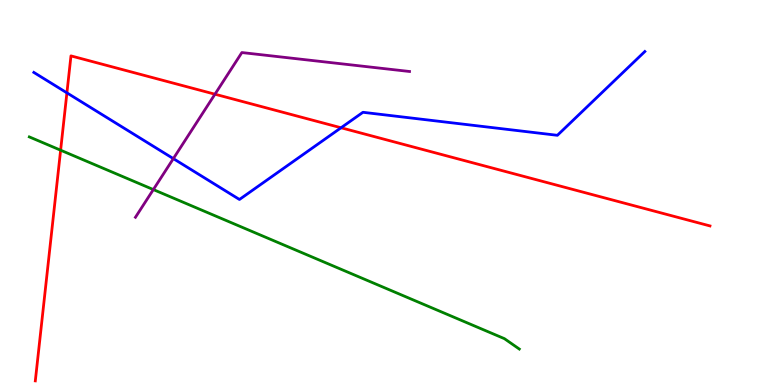[{'lines': ['blue', 'red'], 'intersections': [{'x': 0.863, 'y': 7.59}, {'x': 4.4, 'y': 6.68}]}, {'lines': ['green', 'red'], 'intersections': [{'x': 0.782, 'y': 6.1}]}, {'lines': ['purple', 'red'], 'intersections': [{'x': 2.77, 'y': 7.55}]}, {'lines': ['blue', 'green'], 'intersections': []}, {'lines': ['blue', 'purple'], 'intersections': [{'x': 2.24, 'y': 5.88}]}, {'lines': ['green', 'purple'], 'intersections': [{'x': 1.98, 'y': 5.08}]}]